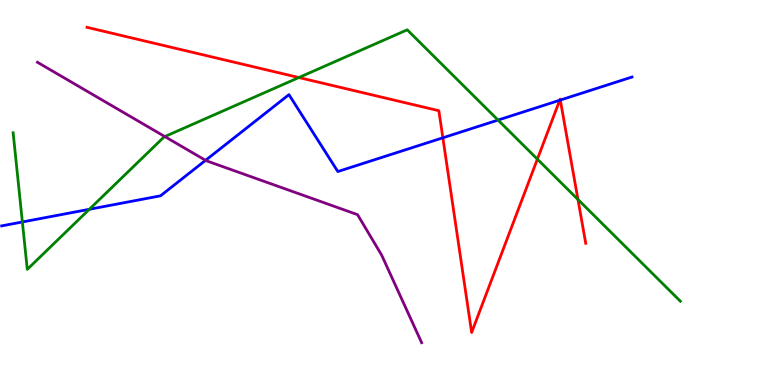[{'lines': ['blue', 'red'], 'intersections': [{'x': 5.71, 'y': 6.42}, {'x': 7.22, 'y': 7.4}, {'x': 7.23, 'y': 7.4}]}, {'lines': ['green', 'red'], 'intersections': [{'x': 3.86, 'y': 7.99}, {'x': 6.93, 'y': 5.87}, {'x': 7.46, 'y': 4.82}]}, {'lines': ['purple', 'red'], 'intersections': []}, {'lines': ['blue', 'green'], 'intersections': [{'x': 0.289, 'y': 4.23}, {'x': 1.15, 'y': 4.56}, {'x': 6.43, 'y': 6.88}]}, {'lines': ['blue', 'purple'], 'intersections': [{'x': 2.65, 'y': 5.84}]}, {'lines': ['green', 'purple'], 'intersections': [{'x': 2.13, 'y': 6.45}]}]